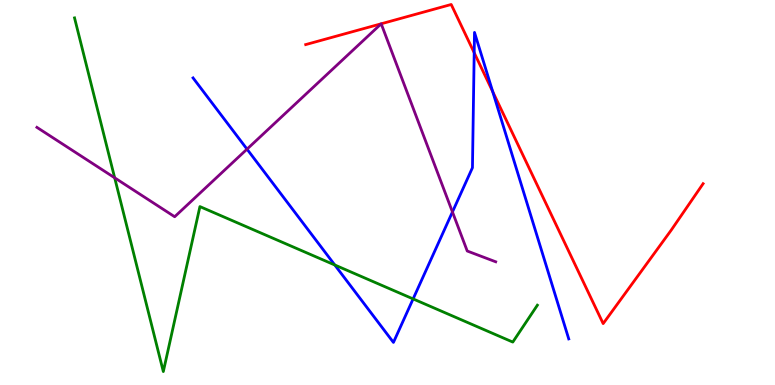[{'lines': ['blue', 'red'], 'intersections': [{'x': 6.12, 'y': 8.63}, {'x': 6.36, 'y': 7.62}]}, {'lines': ['green', 'red'], 'intersections': []}, {'lines': ['purple', 'red'], 'intersections': [{'x': 4.92, 'y': 9.38}, {'x': 4.92, 'y': 9.38}]}, {'lines': ['blue', 'green'], 'intersections': [{'x': 4.32, 'y': 3.12}, {'x': 5.33, 'y': 2.24}]}, {'lines': ['blue', 'purple'], 'intersections': [{'x': 3.19, 'y': 6.13}, {'x': 5.84, 'y': 4.49}]}, {'lines': ['green', 'purple'], 'intersections': [{'x': 1.48, 'y': 5.38}]}]